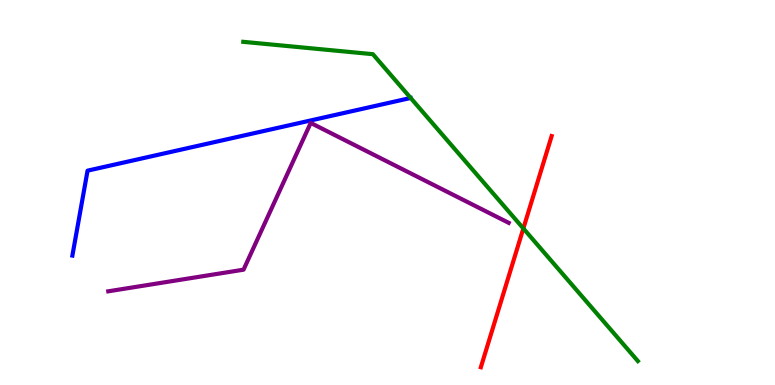[{'lines': ['blue', 'red'], 'intersections': []}, {'lines': ['green', 'red'], 'intersections': [{'x': 6.75, 'y': 4.07}]}, {'lines': ['purple', 'red'], 'intersections': []}, {'lines': ['blue', 'green'], 'intersections': []}, {'lines': ['blue', 'purple'], 'intersections': []}, {'lines': ['green', 'purple'], 'intersections': []}]